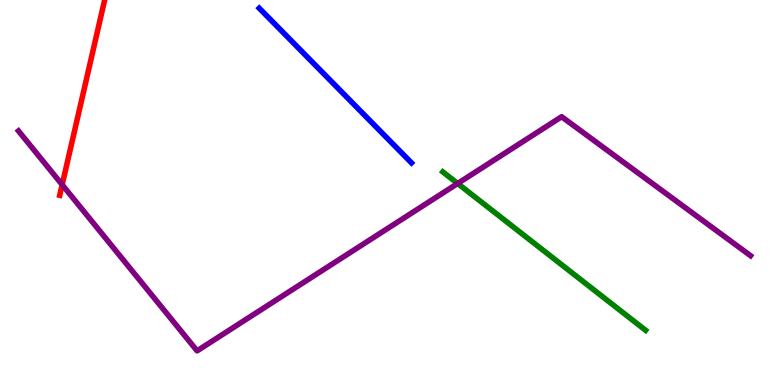[{'lines': ['blue', 'red'], 'intersections': []}, {'lines': ['green', 'red'], 'intersections': []}, {'lines': ['purple', 'red'], 'intersections': [{'x': 0.802, 'y': 5.2}]}, {'lines': ['blue', 'green'], 'intersections': []}, {'lines': ['blue', 'purple'], 'intersections': []}, {'lines': ['green', 'purple'], 'intersections': [{'x': 5.91, 'y': 5.23}]}]